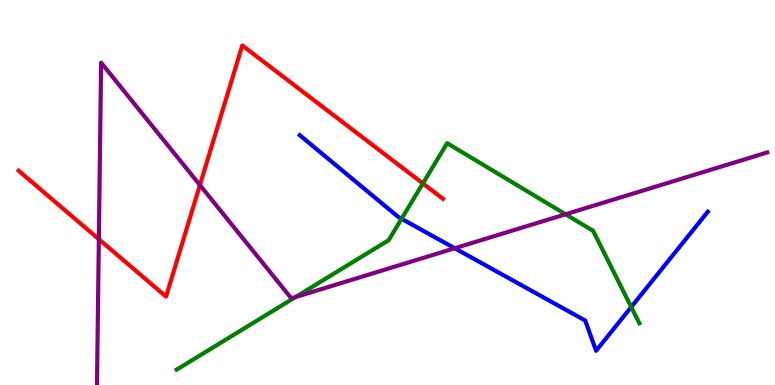[{'lines': ['blue', 'red'], 'intersections': []}, {'lines': ['green', 'red'], 'intersections': [{'x': 5.46, 'y': 5.24}]}, {'lines': ['purple', 'red'], 'intersections': [{'x': 1.28, 'y': 3.79}, {'x': 2.58, 'y': 5.19}]}, {'lines': ['blue', 'green'], 'intersections': [{'x': 5.18, 'y': 4.32}, {'x': 8.14, 'y': 2.03}]}, {'lines': ['blue', 'purple'], 'intersections': [{'x': 5.87, 'y': 3.55}]}, {'lines': ['green', 'purple'], 'intersections': [{'x': 3.81, 'y': 2.28}, {'x': 7.3, 'y': 4.43}]}]